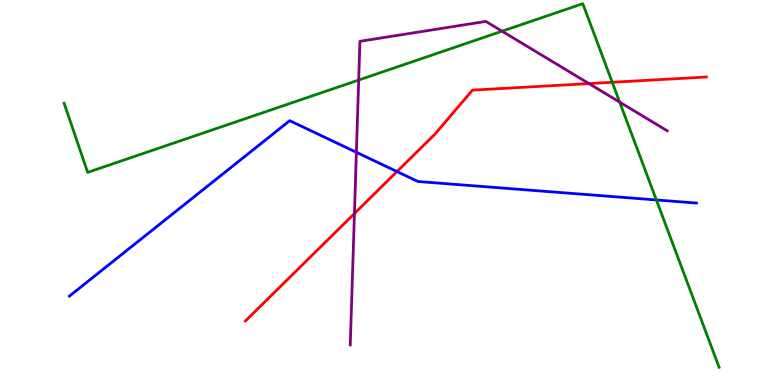[{'lines': ['blue', 'red'], 'intersections': [{'x': 5.12, 'y': 5.54}]}, {'lines': ['green', 'red'], 'intersections': [{'x': 7.9, 'y': 7.86}]}, {'lines': ['purple', 'red'], 'intersections': [{'x': 4.57, 'y': 4.45}, {'x': 7.6, 'y': 7.83}]}, {'lines': ['blue', 'green'], 'intersections': [{'x': 8.47, 'y': 4.81}]}, {'lines': ['blue', 'purple'], 'intersections': [{'x': 4.6, 'y': 6.04}]}, {'lines': ['green', 'purple'], 'intersections': [{'x': 4.63, 'y': 7.92}, {'x': 6.48, 'y': 9.19}, {'x': 8.0, 'y': 7.35}]}]